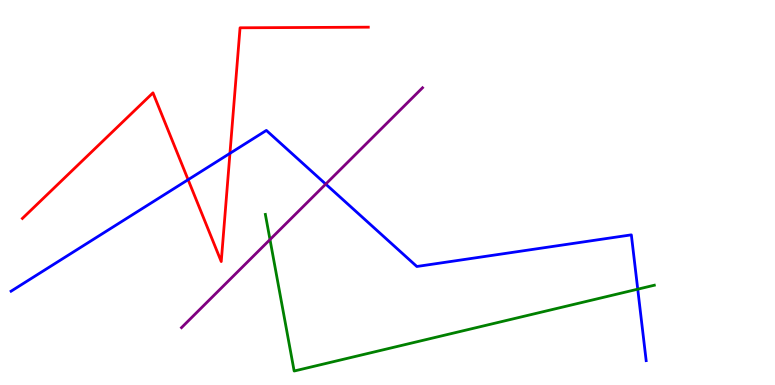[{'lines': ['blue', 'red'], 'intersections': [{'x': 2.43, 'y': 5.33}, {'x': 2.97, 'y': 6.02}]}, {'lines': ['green', 'red'], 'intersections': []}, {'lines': ['purple', 'red'], 'intersections': []}, {'lines': ['blue', 'green'], 'intersections': [{'x': 8.23, 'y': 2.49}]}, {'lines': ['blue', 'purple'], 'intersections': [{'x': 4.2, 'y': 5.22}]}, {'lines': ['green', 'purple'], 'intersections': [{'x': 3.48, 'y': 3.78}]}]